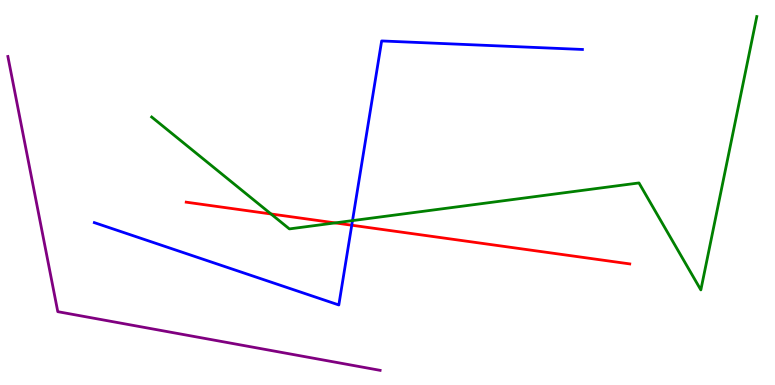[{'lines': ['blue', 'red'], 'intersections': [{'x': 4.54, 'y': 4.15}]}, {'lines': ['green', 'red'], 'intersections': [{'x': 3.5, 'y': 4.44}, {'x': 4.32, 'y': 4.21}]}, {'lines': ['purple', 'red'], 'intersections': []}, {'lines': ['blue', 'green'], 'intersections': [{'x': 4.55, 'y': 4.27}]}, {'lines': ['blue', 'purple'], 'intersections': []}, {'lines': ['green', 'purple'], 'intersections': []}]